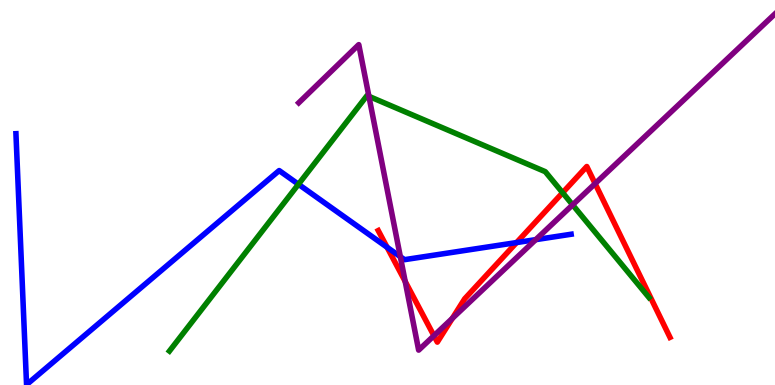[{'lines': ['blue', 'red'], 'intersections': [{'x': 4.99, 'y': 3.58}, {'x': 6.67, 'y': 3.7}]}, {'lines': ['green', 'red'], 'intersections': [{'x': 7.26, 'y': 4.99}]}, {'lines': ['purple', 'red'], 'intersections': [{'x': 5.23, 'y': 2.69}, {'x': 5.6, 'y': 1.28}, {'x': 5.84, 'y': 1.73}, {'x': 7.68, 'y': 5.23}]}, {'lines': ['blue', 'green'], 'intersections': [{'x': 3.85, 'y': 5.21}]}, {'lines': ['blue', 'purple'], 'intersections': [{'x': 5.17, 'y': 3.33}, {'x': 6.91, 'y': 3.78}]}, {'lines': ['green', 'purple'], 'intersections': [{'x': 4.76, 'y': 7.5}, {'x': 7.39, 'y': 4.68}]}]